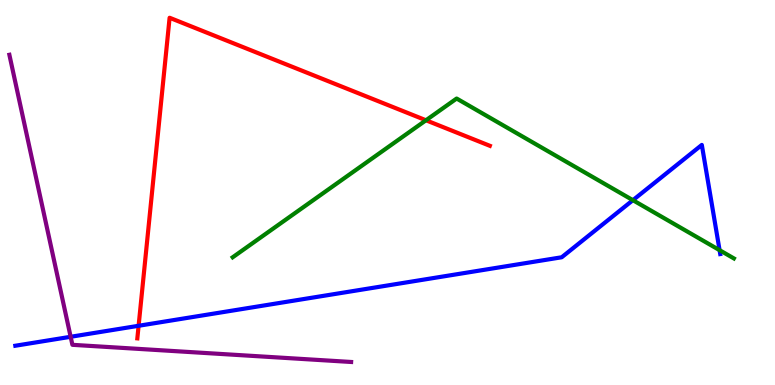[{'lines': ['blue', 'red'], 'intersections': [{'x': 1.79, 'y': 1.54}]}, {'lines': ['green', 'red'], 'intersections': [{'x': 5.5, 'y': 6.88}]}, {'lines': ['purple', 'red'], 'intersections': []}, {'lines': ['blue', 'green'], 'intersections': [{'x': 8.17, 'y': 4.8}, {'x': 9.28, 'y': 3.5}]}, {'lines': ['blue', 'purple'], 'intersections': [{'x': 0.912, 'y': 1.25}]}, {'lines': ['green', 'purple'], 'intersections': []}]